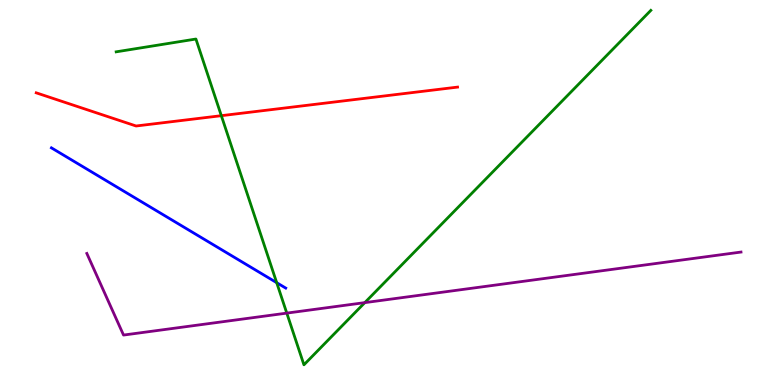[{'lines': ['blue', 'red'], 'intersections': []}, {'lines': ['green', 'red'], 'intersections': [{'x': 2.86, 'y': 7.0}]}, {'lines': ['purple', 'red'], 'intersections': []}, {'lines': ['blue', 'green'], 'intersections': [{'x': 3.57, 'y': 2.66}]}, {'lines': ['blue', 'purple'], 'intersections': []}, {'lines': ['green', 'purple'], 'intersections': [{'x': 3.7, 'y': 1.87}, {'x': 4.71, 'y': 2.14}]}]